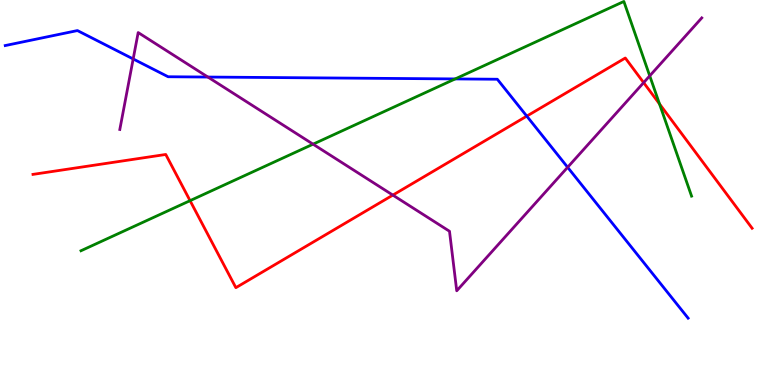[{'lines': ['blue', 'red'], 'intersections': [{'x': 6.8, 'y': 6.98}]}, {'lines': ['green', 'red'], 'intersections': [{'x': 2.45, 'y': 4.79}, {'x': 8.51, 'y': 7.3}]}, {'lines': ['purple', 'red'], 'intersections': [{'x': 5.07, 'y': 4.93}, {'x': 8.31, 'y': 7.85}]}, {'lines': ['blue', 'green'], 'intersections': [{'x': 5.87, 'y': 7.95}]}, {'lines': ['blue', 'purple'], 'intersections': [{'x': 1.72, 'y': 8.47}, {'x': 2.68, 'y': 8.0}, {'x': 7.32, 'y': 5.65}]}, {'lines': ['green', 'purple'], 'intersections': [{'x': 4.04, 'y': 6.26}, {'x': 8.38, 'y': 8.03}]}]